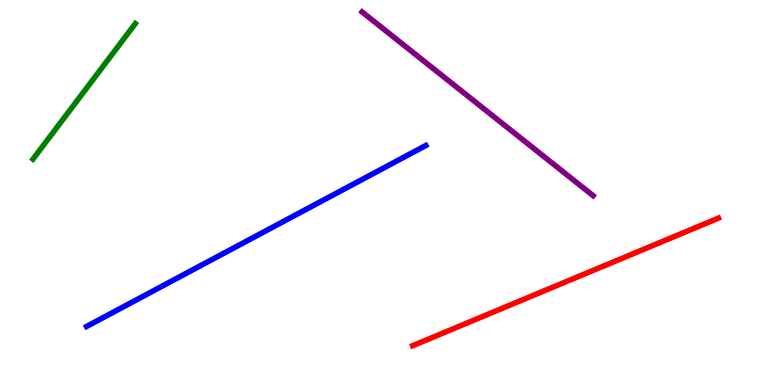[{'lines': ['blue', 'red'], 'intersections': []}, {'lines': ['green', 'red'], 'intersections': []}, {'lines': ['purple', 'red'], 'intersections': []}, {'lines': ['blue', 'green'], 'intersections': []}, {'lines': ['blue', 'purple'], 'intersections': []}, {'lines': ['green', 'purple'], 'intersections': []}]